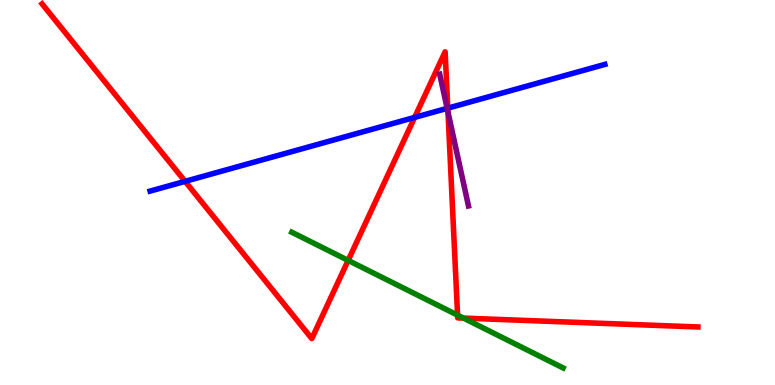[{'lines': ['blue', 'red'], 'intersections': [{'x': 2.39, 'y': 5.29}, {'x': 5.35, 'y': 6.95}, {'x': 5.78, 'y': 7.19}]}, {'lines': ['green', 'red'], 'intersections': [{'x': 4.49, 'y': 3.24}, {'x': 5.9, 'y': 1.81}, {'x': 5.98, 'y': 1.74}]}, {'lines': ['purple', 'red'], 'intersections': [{'x': 5.78, 'y': 7.09}]}, {'lines': ['blue', 'green'], 'intersections': []}, {'lines': ['blue', 'purple'], 'intersections': [{'x': 5.77, 'y': 7.19}]}, {'lines': ['green', 'purple'], 'intersections': []}]